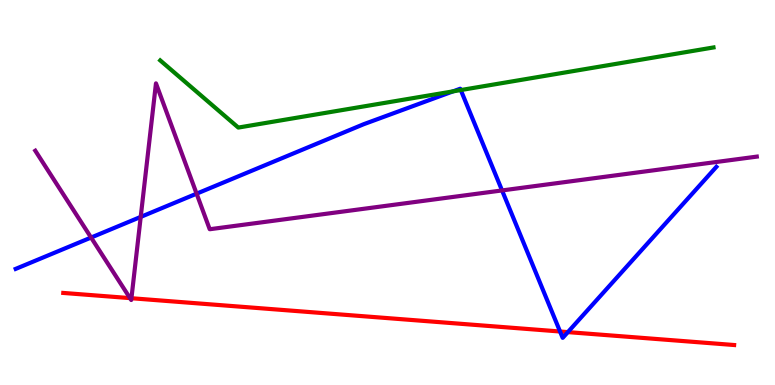[{'lines': ['blue', 'red'], 'intersections': [{'x': 7.23, 'y': 1.39}, {'x': 7.33, 'y': 1.37}]}, {'lines': ['green', 'red'], 'intersections': []}, {'lines': ['purple', 'red'], 'intersections': [{'x': 1.68, 'y': 2.26}, {'x': 1.7, 'y': 2.25}]}, {'lines': ['blue', 'green'], 'intersections': [{'x': 5.85, 'y': 7.63}, {'x': 5.95, 'y': 7.66}]}, {'lines': ['blue', 'purple'], 'intersections': [{'x': 1.18, 'y': 3.83}, {'x': 1.82, 'y': 4.37}, {'x': 2.54, 'y': 4.97}, {'x': 6.48, 'y': 5.05}]}, {'lines': ['green', 'purple'], 'intersections': []}]